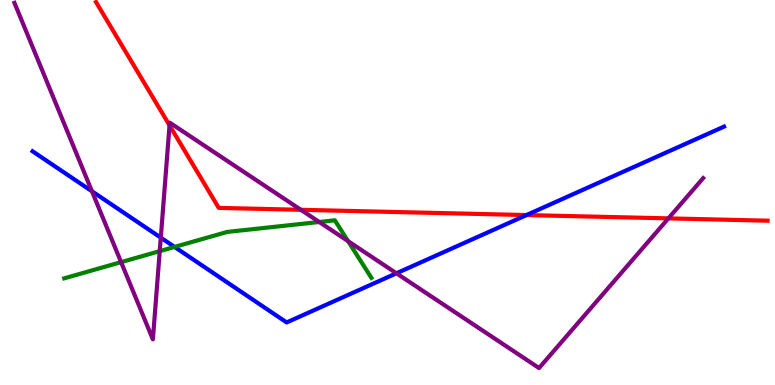[{'lines': ['blue', 'red'], 'intersections': [{'x': 6.79, 'y': 4.41}]}, {'lines': ['green', 'red'], 'intersections': []}, {'lines': ['purple', 'red'], 'intersections': [{'x': 2.19, 'y': 6.74}, {'x': 3.88, 'y': 4.55}, {'x': 8.62, 'y': 4.33}]}, {'lines': ['blue', 'green'], 'intersections': [{'x': 2.25, 'y': 3.59}]}, {'lines': ['blue', 'purple'], 'intersections': [{'x': 1.19, 'y': 5.03}, {'x': 2.07, 'y': 3.83}, {'x': 5.12, 'y': 2.9}]}, {'lines': ['green', 'purple'], 'intersections': [{'x': 1.56, 'y': 3.19}, {'x': 2.06, 'y': 3.48}, {'x': 4.12, 'y': 4.23}, {'x': 4.49, 'y': 3.74}]}]